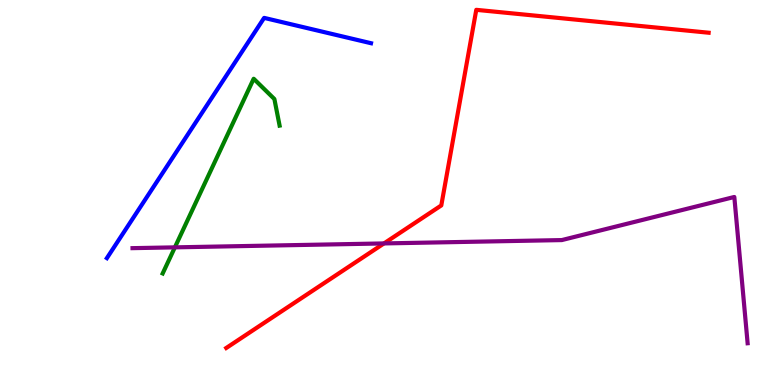[{'lines': ['blue', 'red'], 'intersections': []}, {'lines': ['green', 'red'], 'intersections': []}, {'lines': ['purple', 'red'], 'intersections': [{'x': 4.95, 'y': 3.68}]}, {'lines': ['blue', 'green'], 'intersections': []}, {'lines': ['blue', 'purple'], 'intersections': []}, {'lines': ['green', 'purple'], 'intersections': [{'x': 2.26, 'y': 3.58}]}]